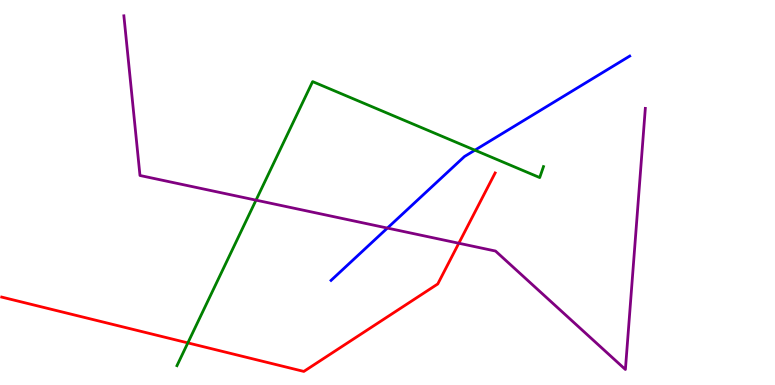[{'lines': ['blue', 'red'], 'intersections': []}, {'lines': ['green', 'red'], 'intersections': [{'x': 2.42, 'y': 1.09}]}, {'lines': ['purple', 'red'], 'intersections': [{'x': 5.92, 'y': 3.68}]}, {'lines': ['blue', 'green'], 'intersections': [{'x': 6.13, 'y': 6.1}]}, {'lines': ['blue', 'purple'], 'intersections': [{'x': 5.0, 'y': 4.08}]}, {'lines': ['green', 'purple'], 'intersections': [{'x': 3.3, 'y': 4.8}]}]